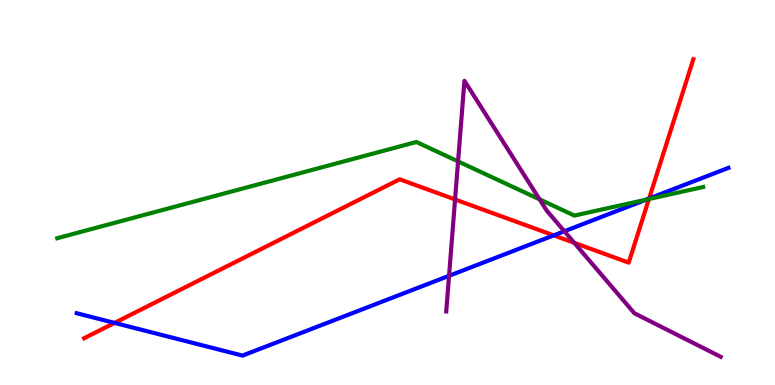[{'lines': ['blue', 'red'], 'intersections': [{'x': 1.48, 'y': 1.61}, {'x': 7.14, 'y': 3.89}, {'x': 8.38, 'y': 4.84}]}, {'lines': ['green', 'red'], 'intersections': [{'x': 8.37, 'y': 4.83}]}, {'lines': ['purple', 'red'], 'intersections': [{'x': 5.87, 'y': 4.82}, {'x': 7.41, 'y': 3.69}]}, {'lines': ['blue', 'green'], 'intersections': [{'x': 8.34, 'y': 4.82}]}, {'lines': ['blue', 'purple'], 'intersections': [{'x': 5.79, 'y': 2.84}, {'x': 7.28, 'y': 3.99}]}, {'lines': ['green', 'purple'], 'intersections': [{'x': 5.91, 'y': 5.81}, {'x': 6.96, 'y': 4.82}]}]